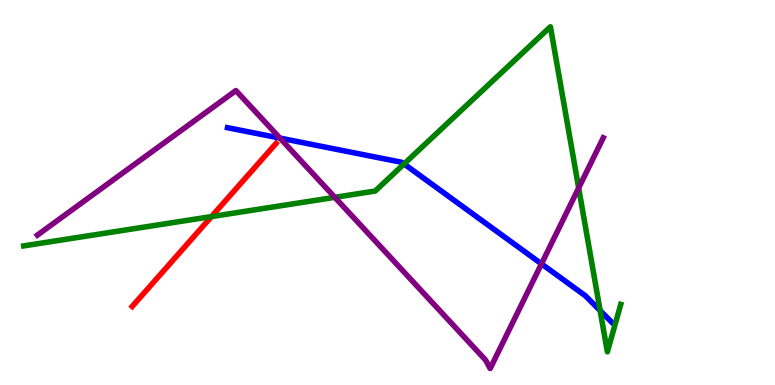[{'lines': ['blue', 'red'], 'intersections': []}, {'lines': ['green', 'red'], 'intersections': [{'x': 2.73, 'y': 4.37}]}, {'lines': ['purple', 'red'], 'intersections': []}, {'lines': ['blue', 'green'], 'intersections': [{'x': 5.21, 'y': 5.74}, {'x': 7.74, 'y': 1.93}]}, {'lines': ['blue', 'purple'], 'intersections': [{'x': 3.61, 'y': 6.41}, {'x': 6.99, 'y': 3.15}]}, {'lines': ['green', 'purple'], 'intersections': [{'x': 4.32, 'y': 4.87}, {'x': 7.47, 'y': 5.12}]}]